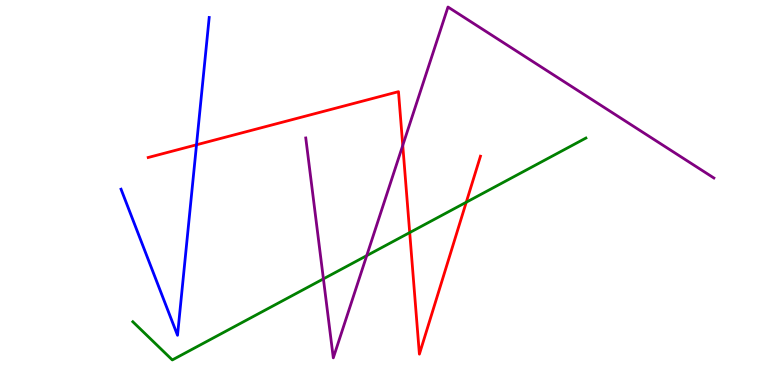[{'lines': ['blue', 'red'], 'intersections': [{'x': 2.54, 'y': 6.24}]}, {'lines': ['green', 'red'], 'intersections': [{'x': 5.29, 'y': 3.96}, {'x': 6.02, 'y': 4.75}]}, {'lines': ['purple', 'red'], 'intersections': [{'x': 5.2, 'y': 6.22}]}, {'lines': ['blue', 'green'], 'intersections': []}, {'lines': ['blue', 'purple'], 'intersections': []}, {'lines': ['green', 'purple'], 'intersections': [{'x': 4.17, 'y': 2.76}, {'x': 4.73, 'y': 3.36}]}]